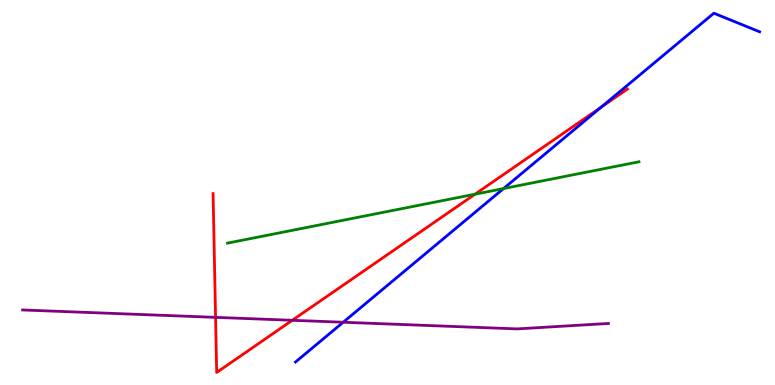[{'lines': ['blue', 'red'], 'intersections': [{'x': 7.76, 'y': 7.22}]}, {'lines': ['green', 'red'], 'intersections': [{'x': 6.13, 'y': 4.96}]}, {'lines': ['purple', 'red'], 'intersections': [{'x': 2.78, 'y': 1.76}, {'x': 3.77, 'y': 1.68}]}, {'lines': ['blue', 'green'], 'intersections': [{'x': 6.5, 'y': 5.1}]}, {'lines': ['blue', 'purple'], 'intersections': [{'x': 4.43, 'y': 1.63}]}, {'lines': ['green', 'purple'], 'intersections': []}]